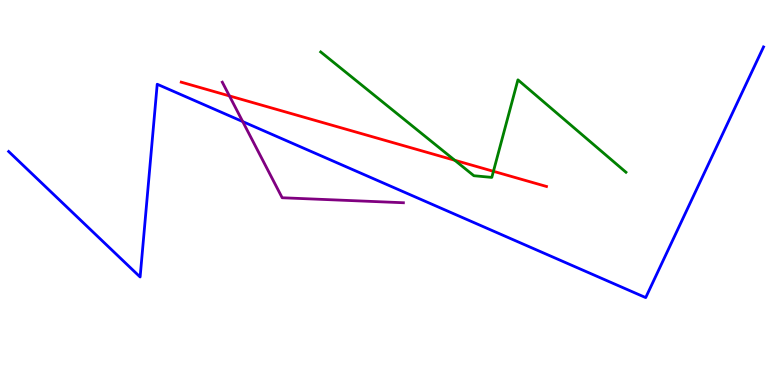[{'lines': ['blue', 'red'], 'intersections': []}, {'lines': ['green', 'red'], 'intersections': [{'x': 5.87, 'y': 5.84}, {'x': 6.37, 'y': 5.55}]}, {'lines': ['purple', 'red'], 'intersections': [{'x': 2.96, 'y': 7.51}]}, {'lines': ['blue', 'green'], 'intersections': []}, {'lines': ['blue', 'purple'], 'intersections': [{'x': 3.13, 'y': 6.84}]}, {'lines': ['green', 'purple'], 'intersections': []}]